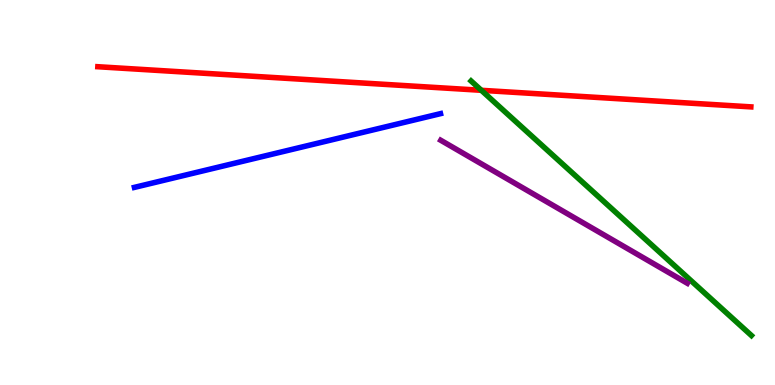[{'lines': ['blue', 'red'], 'intersections': []}, {'lines': ['green', 'red'], 'intersections': [{'x': 6.21, 'y': 7.65}]}, {'lines': ['purple', 'red'], 'intersections': []}, {'lines': ['blue', 'green'], 'intersections': []}, {'lines': ['blue', 'purple'], 'intersections': []}, {'lines': ['green', 'purple'], 'intersections': []}]